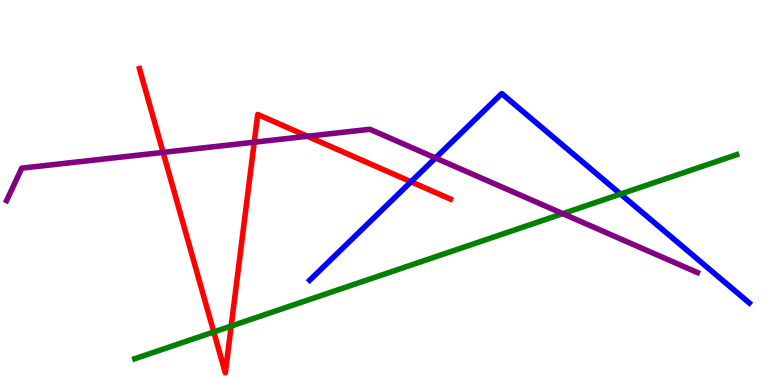[{'lines': ['blue', 'red'], 'intersections': [{'x': 5.3, 'y': 5.28}]}, {'lines': ['green', 'red'], 'intersections': [{'x': 2.76, 'y': 1.38}, {'x': 2.98, 'y': 1.53}]}, {'lines': ['purple', 'red'], 'intersections': [{'x': 2.1, 'y': 6.04}, {'x': 3.28, 'y': 6.31}, {'x': 3.97, 'y': 6.46}]}, {'lines': ['blue', 'green'], 'intersections': [{'x': 8.01, 'y': 4.96}]}, {'lines': ['blue', 'purple'], 'intersections': [{'x': 5.62, 'y': 5.9}]}, {'lines': ['green', 'purple'], 'intersections': [{'x': 7.26, 'y': 4.45}]}]